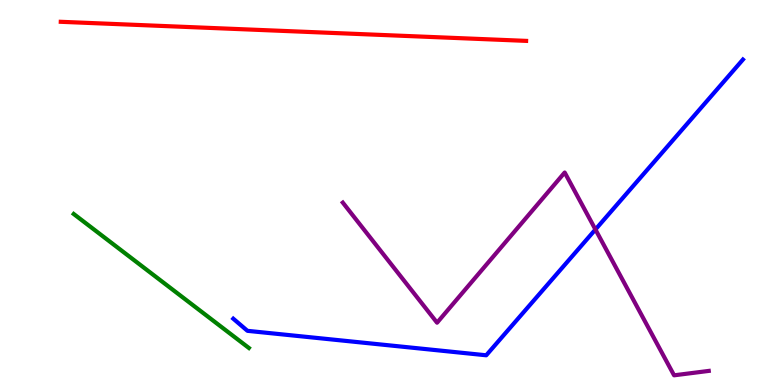[{'lines': ['blue', 'red'], 'intersections': []}, {'lines': ['green', 'red'], 'intersections': []}, {'lines': ['purple', 'red'], 'intersections': []}, {'lines': ['blue', 'green'], 'intersections': []}, {'lines': ['blue', 'purple'], 'intersections': [{'x': 7.68, 'y': 4.04}]}, {'lines': ['green', 'purple'], 'intersections': []}]